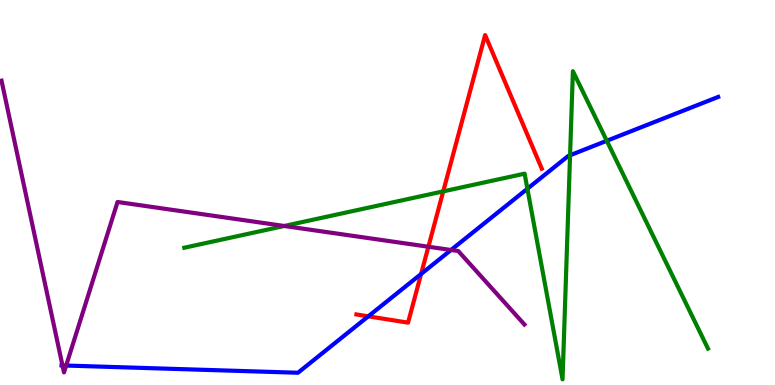[{'lines': ['blue', 'red'], 'intersections': [{'x': 4.75, 'y': 1.78}, {'x': 5.43, 'y': 2.88}]}, {'lines': ['green', 'red'], 'intersections': [{'x': 5.72, 'y': 5.03}]}, {'lines': ['purple', 'red'], 'intersections': [{'x': 5.53, 'y': 3.59}]}, {'lines': ['blue', 'green'], 'intersections': [{'x': 6.81, 'y': 5.1}, {'x': 7.36, 'y': 5.97}, {'x': 7.83, 'y': 6.34}]}, {'lines': ['blue', 'purple'], 'intersections': [{'x': 0.806, 'y': 0.508}, {'x': 0.854, 'y': 0.505}, {'x': 5.82, 'y': 3.51}]}, {'lines': ['green', 'purple'], 'intersections': [{'x': 3.67, 'y': 4.13}]}]